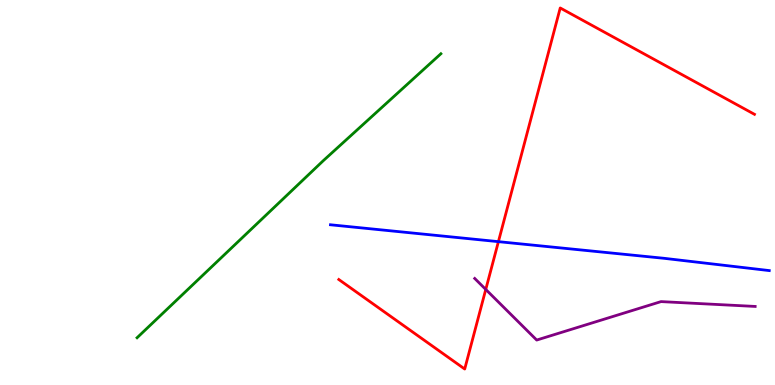[{'lines': ['blue', 'red'], 'intersections': [{'x': 6.43, 'y': 3.72}]}, {'lines': ['green', 'red'], 'intersections': []}, {'lines': ['purple', 'red'], 'intersections': [{'x': 6.27, 'y': 2.48}]}, {'lines': ['blue', 'green'], 'intersections': []}, {'lines': ['blue', 'purple'], 'intersections': []}, {'lines': ['green', 'purple'], 'intersections': []}]